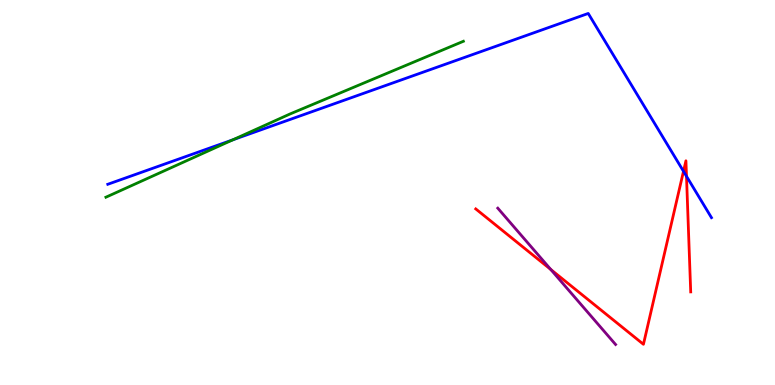[{'lines': ['blue', 'red'], 'intersections': [{'x': 8.82, 'y': 5.55}, {'x': 8.86, 'y': 5.42}]}, {'lines': ['green', 'red'], 'intersections': []}, {'lines': ['purple', 'red'], 'intersections': [{'x': 7.11, 'y': 3.0}]}, {'lines': ['blue', 'green'], 'intersections': [{'x': 3.0, 'y': 6.37}]}, {'lines': ['blue', 'purple'], 'intersections': []}, {'lines': ['green', 'purple'], 'intersections': []}]